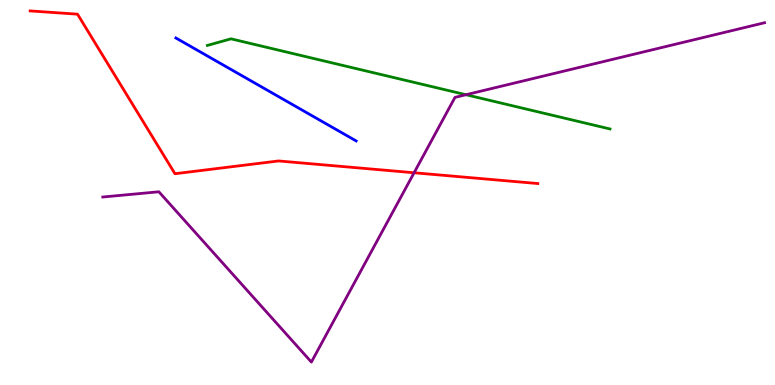[{'lines': ['blue', 'red'], 'intersections': []}, {'lines': ['green', 'red'], 'intersections': []}, {'lines': ['purple', 'red'], 'intersections': [{'x': 5.34, 'y': 5.51}]}, {'lines': ['blue', 'green'], 'intersections': []}, {'lines': ['blue', 'purple'], 'intersections': []}, {'lines': ['green', 'purple'], 'intersections': [{'x': 6.01, 'y': 7.54}]}]